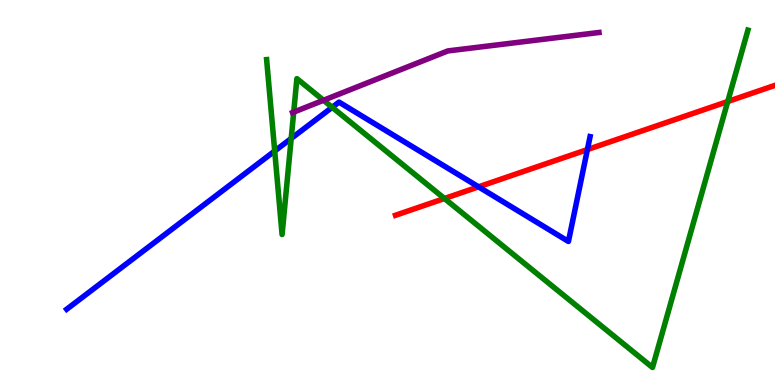[{'lines': ['blue', 'red'], 'intersections': [{'x': 6.17, 'y': 5.15}, {'x': 7.58, 'y': 6.12}]}, {'lines': ['green', 'red'], 'intersections': [{'x': 5.74, 'y': 4.84}, {'x': 9.39, 'y': 7.36}]}, {'lines': ['purple', 'red'], 'intersections': []}, {'lines': ['blue', 'green'], 'intersections': [{'x': 3.54, 'y': 6.08}, {'x': 3.76, 'y': 6.4}, {'x': 4.29, 'y': 7.21}]}, {'lines': ['blue', 'purple'], 'intersections': []}, {'lines': ['green', 'purple'], 'intersections': [{'x': 3.79, 'y': 7.09}, {'x': 4.17, 'y': 7.4}]}]